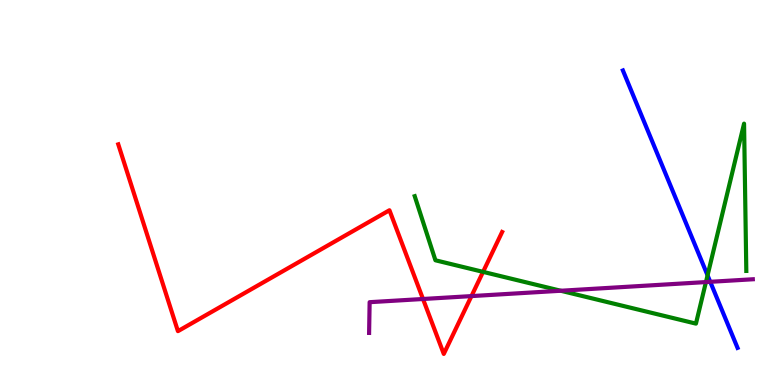[{'lines': ['blue', 'red'], 'intersections': []}, {'lines': ['green', 'red'], 'intersections': [{'x': 6.23, 'y': 2.94}]}, {'lines': ['purple', 'red'], 'intersections': [{'x': 5.46, 'y': 2.23}, {'x': 6.08, 'y': 2.31}]}, {'lines': ['blue', 'green'], 'intersections': [{'x': 9.13, 'y': 2.85}]}, {'lines': ['blue', 'purple'], 'intersections': [{'x': 9.16, 'y': 2.68}]}, {'lines': ['green', 'purple'], 'intersections': [{'x': 7.24, 'y': 2.45}, {'x': 9.11, 'y': 2.67}]}]